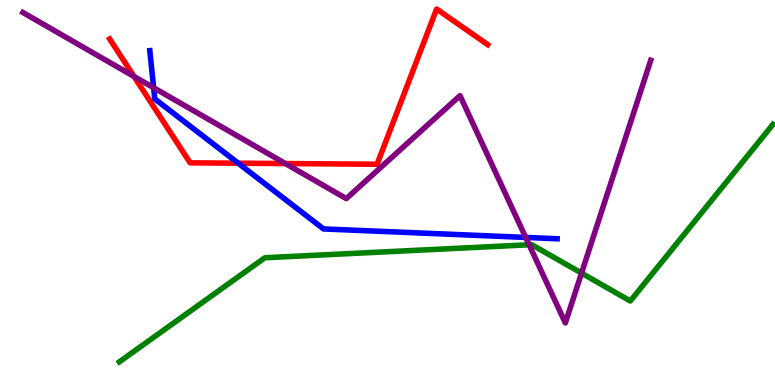[{'lines': ['blue', 'red'], 'intersections': [{'x': 3.07, 'y': 5.76}]}, {'lines': ['green', 'red'], 'intersections': []}, {'lines': ['purple', 'red'], 'intersections': [{'x': 1.73, 'y': 8.01}, {'x': 3.68, 'y': 5.75}]}, {'lines': ['blue', 'green'], 'intersections': []}, {'lines': ['blue', 'purple'], 'intersections': [{'x': 1.98, 'y': 7.72}, {'x': 6.78, 'y': 3.83}]}, {'lines': ['green', 'purple'], 'intersections': [{'x': 6.83, 'y': 3.64}, {'x': 7.5, 'y': 2.91}]}]